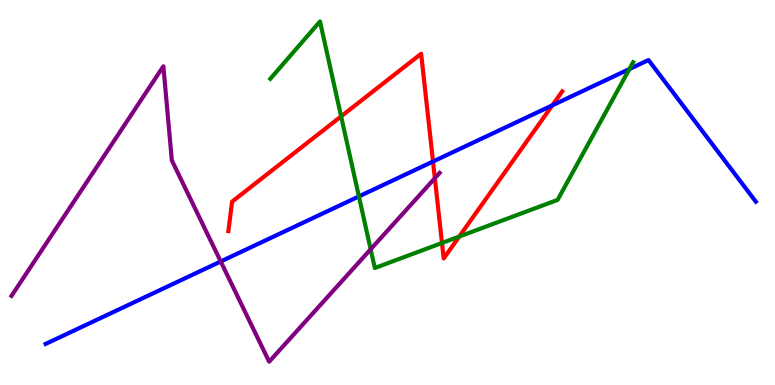[{'lines': ['blue', 'red'], 'intersections': [{'x': 5.59, 'y': 5.8}, {'x': 7.13, 'y': 7.26}]}, {'lines': ['green', 'red'], 'intersections': [{'x': 4.4, 'y': 6.98}, {'x': 5.7, 'y': 3.69}, {'x': 5.93, 'y': 3.86}]}, {'lines': ['purple', 'red'], 'intersections': [{'x': 5.61, 'y': 5.37}]}, {'lines': ['blue', 'green'], 'intersections': [{'x': 4.63, 'y': 4.9}, {'x': 8.12, 'y': 8.21}]}, {'lines': ['blue', 'purple'], 'intersections': [{'x': 2.85, 'y': 3.21}]}, {'lines': ['green', 'purple'], 'intersections': [{'x': 4.78, 'y': 3.52}]}]